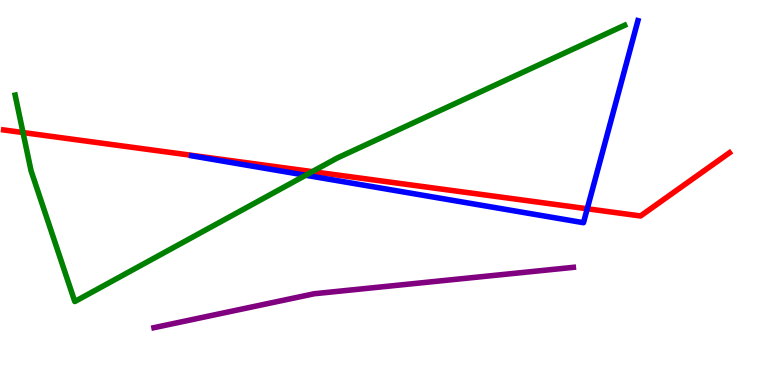[{'lines': ['blue', 'red'], 'intersections': [{'x': 7.58, 'y': 4.58}]}, {'lines': ['green', 'red'], 'intersections': [{'x': 0.297, 'y': 6.56}, {'x': 4.03, 'y': 5.54}]}, {'lines': ['purple', 'red'], 'intersections': []}, {'lines': ['blue', 'green'], 'intersections': [{'x': 3.94, 'y': 5.45}]}, {'lines': ['blue', 'purple'], 'intersections': []}, {'lines': ['green', 'purple'], 'intersections': []}]